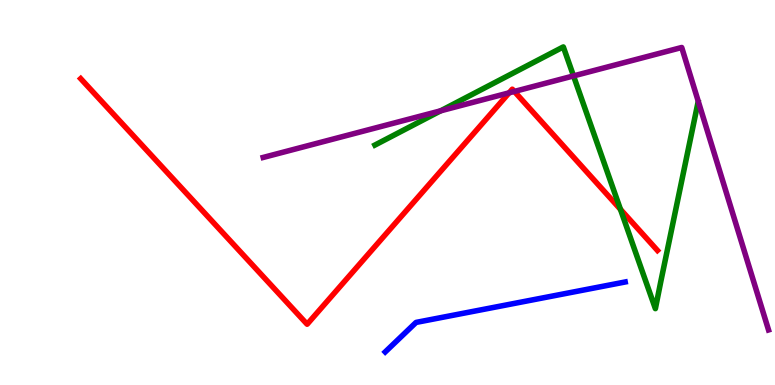[{'lines': ['blue', 'red'], 'intersections': []}, {'lines': ['green', 'red'], 'intersections': [{'x': 8.01, 'y': 4.56}]}, {'lines': ['purple', 'red'], 'intersections': [{'x': 6.57, 'y': 7.59}, {'x': 6.64, 'y': 7.62}]}, {'lines': ['blue', 'green'], 'intersections': []}, {'lines': ['blue', 'purple'], 'intersections': []}, {'lines': ['green', 'purple'], 'intersections': [{'x': 5.69, 'y': 7.12}, {'x': 7.4, 'y': 8.03}]}]